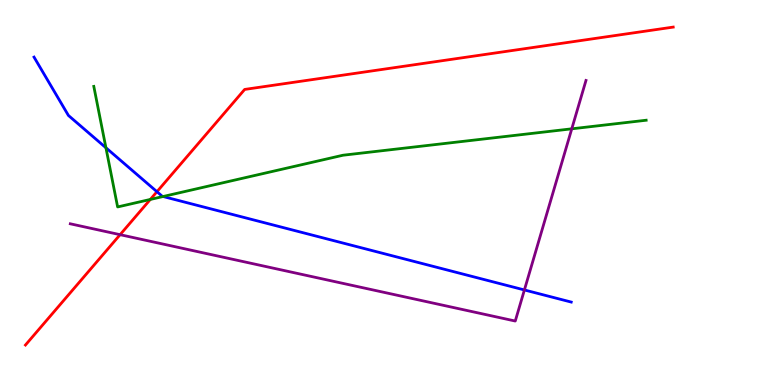[{'lines': ['blue', 'red'], 'intersections': [{'x': 2.03, 'y': 5.02}]}, {'lines': ['green', 'red'], 'intersections': [{'x': 1.94, 'y': 4.82}]}, {'lines': ['purple', 'red'], 'intersections': [{'x': 1.55, 'y': 3.9}]}, {'lines': ['blue', 'green'], 'intersections': [{'x': 1.37, 'y': 6.16}, {'x': 2.1, 'y': 4.9}]}, {'lines': ['blue', 'purple'], 'intersections': [{'x': 6.77, 'y': 2.47}]}, {'lines': ['green', 'purple'], 'intersections': [{'x': 7.38, 'y': 6.65}]}]